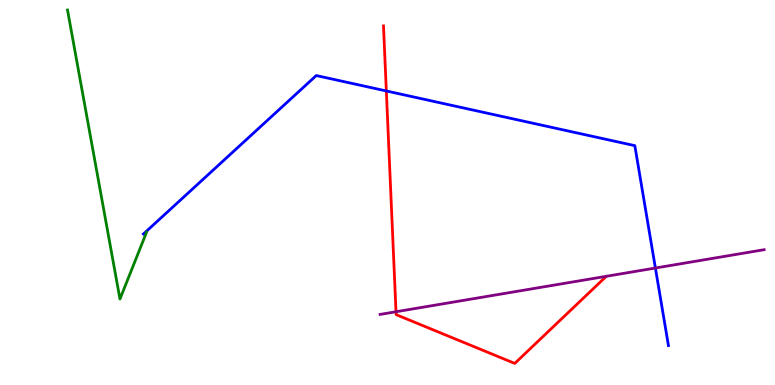[{'lines': ['blue', 'red'], 'intersections': [{'x': 4.99, 'y': 7.64}]}, {'lines': ['green', 'red'], 'intersections': []}, {'lines': ['purple', 'red'], 'intersections': [{'x': 5.11, 'y': 1.9}]}, {'lines': ['blue', 'green'], 'intersections': []}, {'lines': ['blue', 'purple'], 'intersections': [{'x': 8.46, 'y': 3.04}]}, {'lines': ['green', 'purple'], 'intersections': []}]